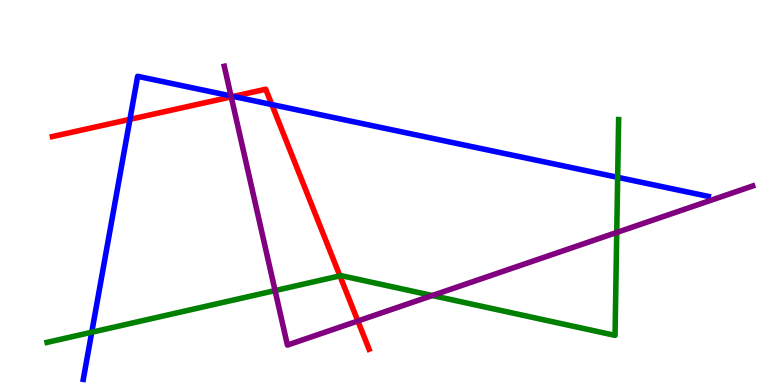[{'lines': ['blue', 'red'], 'intersections': [{'x': 1.68, 'y': 6.9}, {'x': 3.01, 'y': 7.5}, {'x': 3.51, 'y': 7.28}]}, {'lines': ['green', 'red'], 'intersections': [{'x': 4.39, 'y': 2.84}]}, {'lines': ['purple', 'red'], 'intersections': [{'x': 2.98, 'y': 7.48}, {'x': 4.62, 'y': 1.66}]}, {'lines': ['blue', 'green'], 'intersections': [{'x': 1.18, 'y': 1.37}, {'x': 7.97, 'y': 5.39}]}, {'lines': ['blue', 'purple'], 'intersections': [{'x': 2.98, 'y': 7.51}]}, {'lines': ['green', 'purple'], 'intersections': [{'x': 3.55, 'y': 2.45}, {'x': 5.58, 'y': 2.32}, {'x': 7.96, 'y': 3.96}]}]